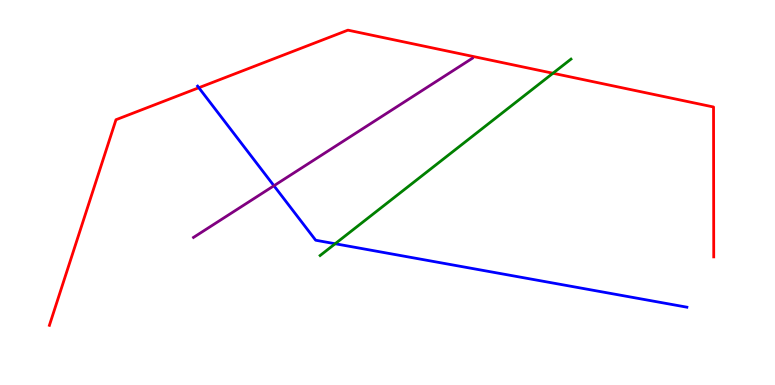[{'lines': ['blue', 'red'], 'intersections': [{'x': 2.57, 'y': 7.72}]}, {'lines': ['green', 'red'], 'intersections': [{'x': 7.13, 'y': 8.1}]}, {'lines': ['purple', 'red'], 'intersections': []}, {'lines': ['blue', 'green'], 'intersections': [{'x': 4.32, 'y': 3.67}]}, {'lines': ['blue', 'purple'], 'intersections': [{'x': 3.53, 'y': 5.18}]}, {'lines': ['green', 'purple'], 'intersections': []}]